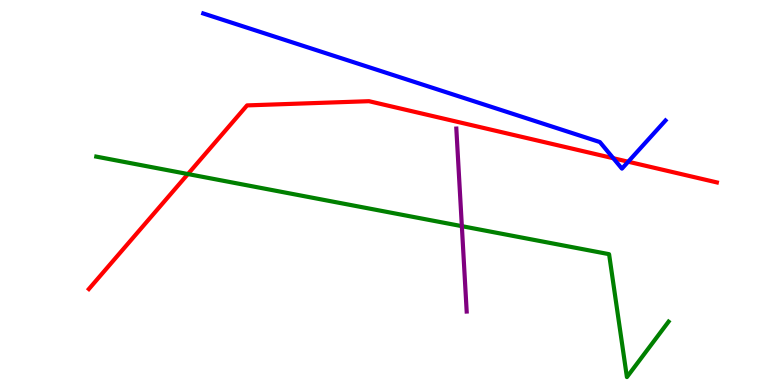[{'lines': ['blue', 'red'], 'intersections': [{'x': 7.91, 'y': 5.89}, {'x': 8.11, 'y': 5.8}]}, {'lines': ['green', 'red'], 'intersections': [{'x': 2.42, 'y': 5.48}]}, {'lines': ['purple', 'red'], 'intersections': []}, {'lines': ['blue', 'green'], 'intersections': []}, {'lines': ['blue', 'purple'], 'intersections': []}, {'lines': ['green', 'purple'], 'intersections': [{'x': 5.96, 'y': 4.13}]}]